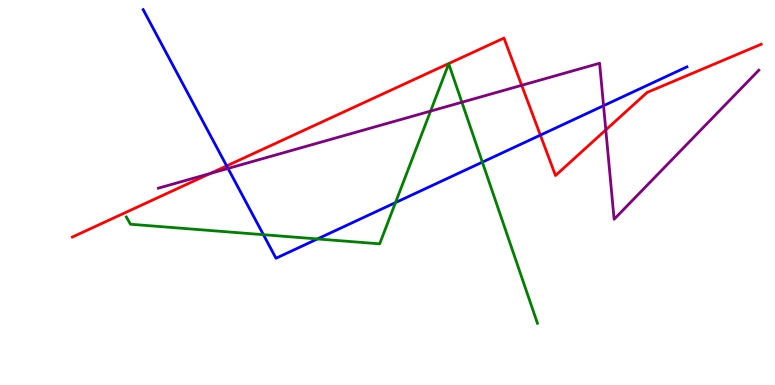[{'lines': ['blue', 'red'], 'intersections': [{'x': 2.92, 'y': 5.69}, {'x': 6.97, 'y': 6.49}]}, {'lines': ['green', 'red'], 'intersections': []}, {'lines': ['purple', 'red'], 'intersections': [{'x': 2.71, 'y': 5.49}, {'x': 6.73, 'y': 7.78}, {'x': 7.82, 'y': 6.63}]}, {'lines': ['blue', 'green'], 'intersections': [{'x': 3.4, 'y': 3.9}, {'x': 4.1, 'y': 3.79}, {'x': 5.1, 'y': 4.74}, {'x': 6.22, 'y': 5.79}]}, {'lines': ['blue', 'purple'], 'intersections': [{'x': 2.94, 'y': 5.62}, {'x': 7.79, 'y': 7.25}]}, {'lines': ['green', 'purple'], 'intersections': [{'x': 5.56, 'y': 7.11}, {'x': 5.96, 'y': 7.34}]}]